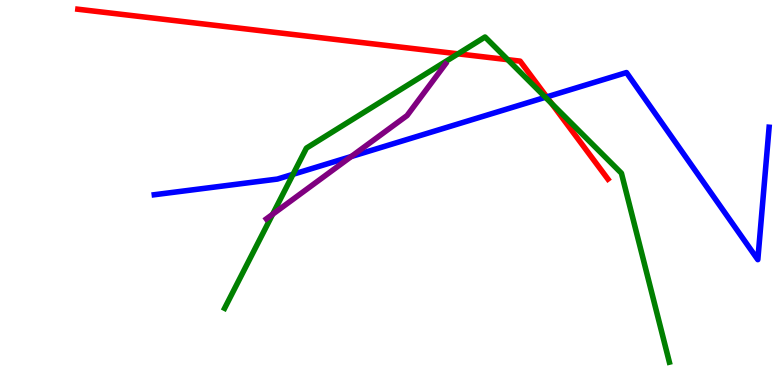[{'lines': ['blue', 'red'], 'intersections': [{'x': 7.05, 'y': 7.48}]}, {'lines': ['green', 'red'], 'intersections': [{'x': 5.91, 'y': 8.6}, {'x': 6.55, 'y': 8.45}, {'x': 7.12, 'y': 7.31}]}, {'lines': ['purple', 'red'], 'intersections': []}, {'lines': ['blue', 'green'], 'intersections': [{'x': 3.78, 'y': 5.47}, {'x': 7.04, 'y': 7.47}]}, {'lines': ['blue', 'purple'], 'intersections': [{'x': 4.53, 'y': 5.93}]}, {'lines': ['green', 'purple'], 'intersections': [{'x': 3.52, 'y': 4.43}]}]